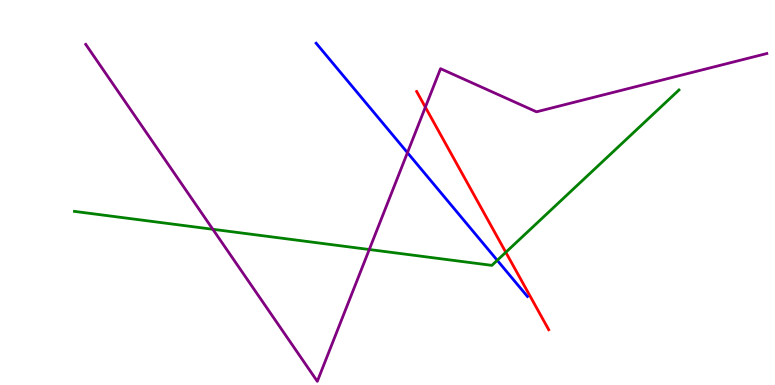[{'lines': ['blue', 'red'], 'intersections': []}, {'lines': ['green', 'red'], 'intersections': [{'x': 6.53, 'y': 3.45}]}, {'lines': ['purple', 'red'], 'intersections': [{'x': 5.49, 'y': 7.22}]}, {'lines': ['blue', 'green'], 'intersections': [{'x': 6.42, 'y': 3.24}]}, {'lines': ['blue', 'purple'], 'intersections': [{'x': 5.26, 'y': 6.03}]}, {'lines': ['green', 'purple'], 'intersections': [{'x': 2.75, 'y': 4.04}, {'x': 4.76, 'y': 3.52}]}]